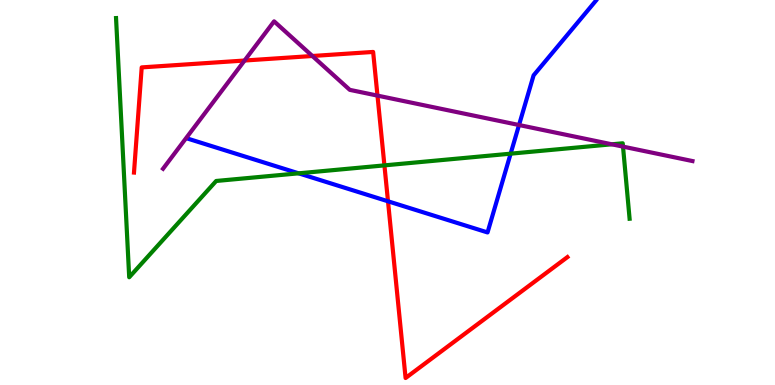[{'lines': ['blue', 'red'], 'intersections': [{'x': 5.01, 'y': 4.77}]}, {'lines': ['green', 'red'], 'intersections': [{'x': 4.96, 'y': 5.7}]}, {'lines': ['purple', 'red'], 'intersections': [{'x': 3.16, 'y': 8.43}, {'x': 4.03, 'y': 8.55}, {'x': 4.87, 'y': 7.52}]}, {'lines': ['blue', 'green'], 'intersections': [{'x': 3.85, 'y': 5.5}, {'x': 6.59, 'y': 6.01}]}, {'lines': ['blue', 'purple'], 'intersections': [{'x': 6.7, 'y': 6.75}]}, {'lines': ['green', 'purple'], 'intersections': [{'x': 7.89, 'y': 6.25}, {'x': 8.04, 'y': 6.19}]}]